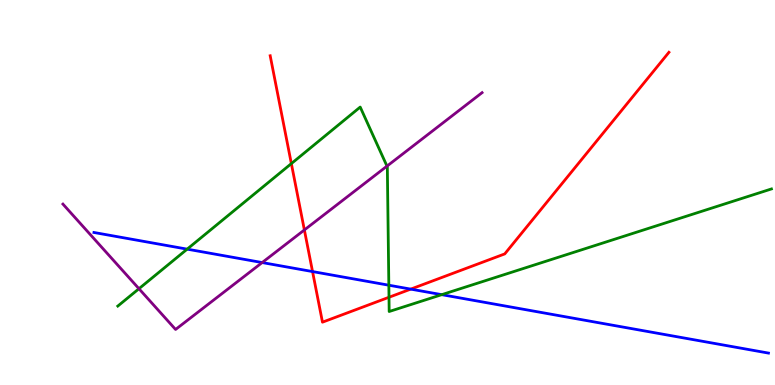[{'lines': ['blue', 'red'], 'intersections': [{'x': 4.03, 'y': 2.95}, {'x': 5.3, 'y': 2.49}]}, {'lines': ['green', 'red'], 'intersections': [{'x': 3.76, 'y': 5.75}, {'x': 5.02, 'y': 2.28}]}, {'lines': ['purple', 'red'], 'intersections': [{'x': 3.93, 'y': 4.03}]}, {'lines': ['blue', 'green'], 'intersections': [{'x': 2.41, 'y': 3.53}, {'x': 5.02, 'y': 2.59}, {'x': 5.7, 'y': 2.35}]}, {'lines': ['blue', 'purple'], 'intersections': [{'x': 3.38, 'y': 3.18}]}, {'lines': ['green', 'purple'], 'intersections': [{'x': 1.79, 'y': 2.5}, {'x': 4.99, 'y': 5.69}]}]